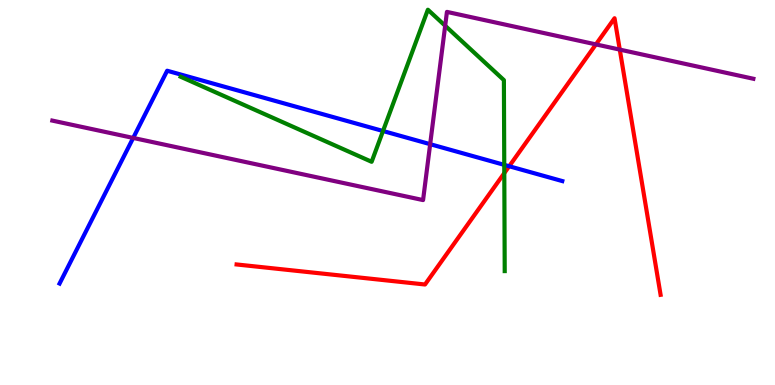[{'lines': ['blue', 'red'], 'intersections': [{'x': 6.57, 'y': 5.68}]}, {'lines': ['green', 'red'], 'intersections': [{'x': 6.51, 'y': 5.5}]}, {'lines': ['purple', 'red'], 'intersections': [{'x': 7.69, 'y': 8.85}, {'x': 8.0, 'y': 8.71}]}, {'lines': ['blue', 'green'], 'intersections': [{'x': 4.94, 'y': 6.6}, {'x': 6.51, 'y': 5.72}]}, {'lines': ['blue', 'purple'], 'intersections': [{'x': 1.72, 'y': 6.42}, {'x': 5.55, 'y': 6.26}]}, {'lines': ['green', 'purple'], 'intersections': [{'x': 5.74, 'y': 9.33}]}]